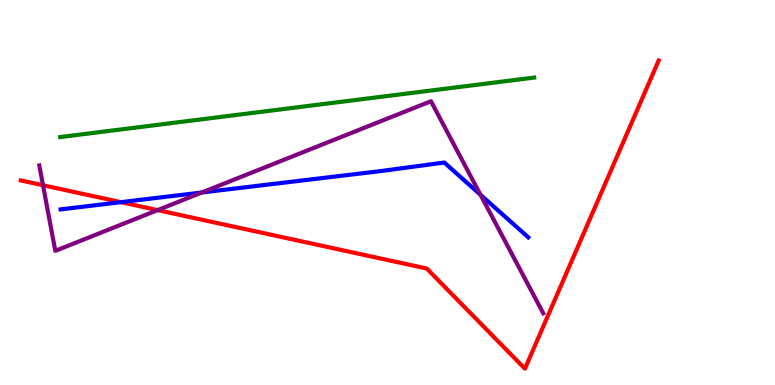[{'lines': ['blue', 'red'], 'intersections': [{'x': 1.56, 'y': 4.75}]}, {'lines': ['green', 'red'], 'intersections': []}, {'lines': ['purple', 'red'], 'intersections': [{'x': 0.555, 'y': 5.19}, {'x': 2.03, 'y': 4.54}]}, {'lines': ['blue', 'green'], 'intersections': []}, {'lines': ['blue', 'purple'], 'intersections': [{'x': 2.6, 'y': 5.0}, {'x': 6.2, 'y': 4.94}]}, {'lines': ['green', 'purple'], 'intersections': []}]